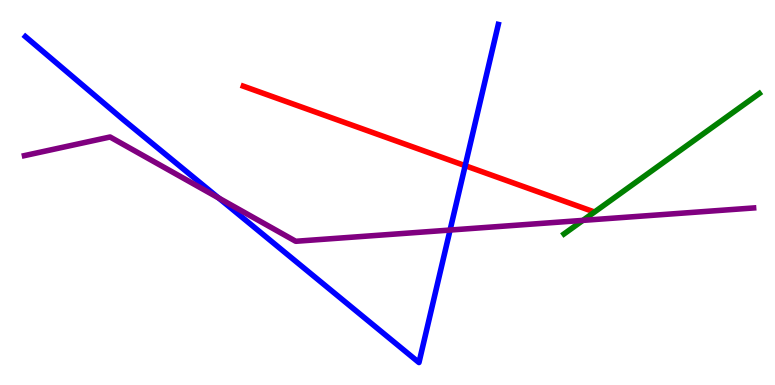[{'lines': ['blue', 'red'], 'intersections': [{'x': 6.0, 'y': 5.7}]}, {'lines': ['green', 'red'], 'intersections': []}, {'lines': ['purple', 'red'], 'intersections': []}, {'lines': ['blue', 'green'], 'intersections': []}, {'lines': ['blue', 'purple'], 'intersections': [{'x': 2.82, 'y': 4.86}, {'x': 5.81, 'y': 4.02}]}, {'lines': ['green', 'purple'], 'intersections': [{'x': 7.52, 'y': 4.28}]}]